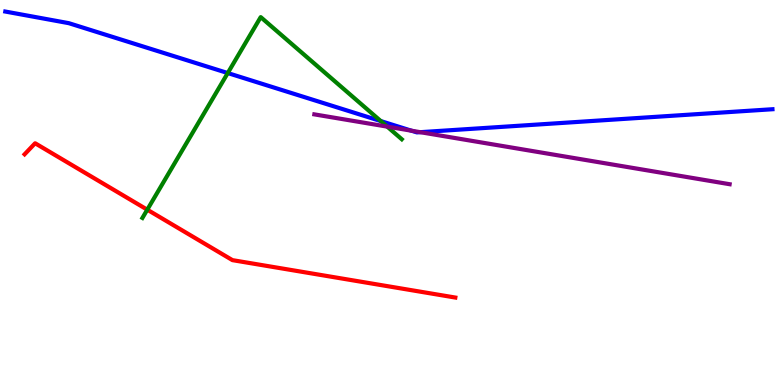[{'lines': ['blue', 'red'], 'intersections': []}, {'lines': ['green', 'red'], 'intersections': [{'x': 1.9, 'y': 4.55}]}, {'lines': ['purple', 'red'], 'intersections': []}, {'lines': ['blue', 'green'], 'intersections': [{'x': 2.94, 'y': 8.1}, {'x': 4.91, 'y': 6.86}]}, {'lines': ['blue', 'purple'], 'intersections': [{'x': 5.31, 'y': 6.6}, {'x': 5.42, 'y': 6.57}]}, {'lines': ['green', 'purple'], 'intersections': [{'x': 5.0, 'y': 6.71}]}]